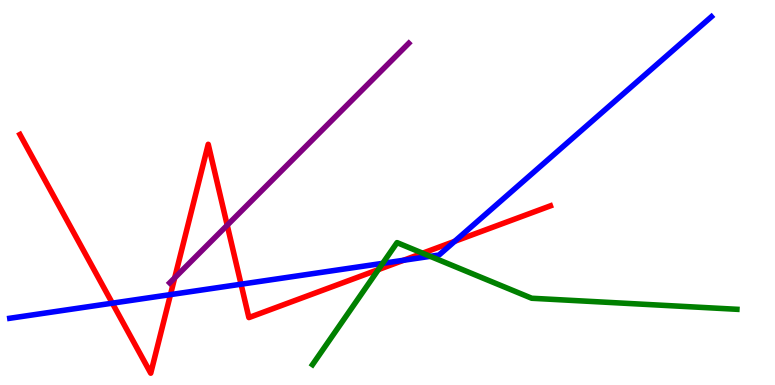[{'lines': ['blue', 'red'], 'intersections': [{'x': 1.45, 'y': 2.13}, {'x': 2.2, 'y': 2.35}, {'x': 3.11, 'y': 2.62}, {'x': 5.21, 'y': 3.24}, {'x': 5.87, 'y': 3.73}]}, {'lines': ['green', 'red'], 'intersections': [{'x': 4.88, 'y': 3.0}, {'x': 5.45, 'y': 3.42}]}, {'lines': ['purple', 'red'], 'intersections': [{'x': 2.25, 'y': 2.78}, {'x': 2.93, 'y': 4.15}]}, {'lines': ['blue', 'green'], 'intersections': [{'x': 4.94, 'y': 3.16}, {'x': 5.55, 'y': 3.34}]}, {'lines': ['blue', 'purple'], 'intersections': []}, {'lines': ['green', 'purple'], 'intersections': []}]